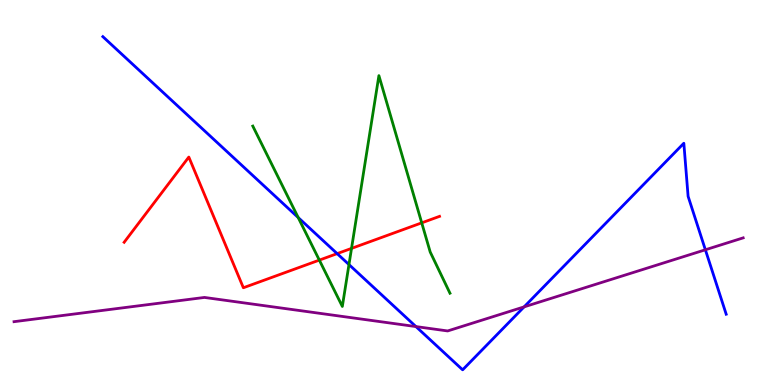[{'lines': ['blue', 'red'], 'intersections': [{'x': 4.35, 'y': 3.41}]}, {'lines': ['green', 'red'], 'intersections': [{'x': 4.12, 'y': 3.24}, {'x': 4.54, 'y': 3.55}, {'x': 5.44, 'y': 4.21}]}, {'lines': ['purple', 'red'], 'intersections': []}, {'lines': ['blue', 'green'], 'intersections': [{'x': 3.85, 'y': 4.35}, {'x': 4.5, 'y': 3.13}]}, {'lines': ['blue', 'purple'], 'intersections': [{'x': 5.37, 'y': 1.52}, {'x': 6.76, 'y': 2.03}, {'x': 9.1, 'y': 3.51}]}, {'lines': ['green', 'purple'], 'intersections': []}]